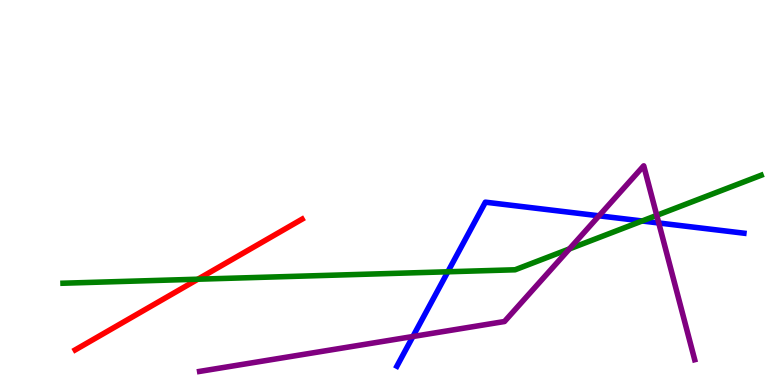[{'lines': ['blue', 'red'], 'intersections': []}, {'lines': ['green', 'red'], 'intersections': [{'x': 2.55, 'y': 2.75}]}, {'lines': ['purple', 'red'], 'intersections': []}, {'lines': ['blue', 'green'], 'intersections': [{'x': 5.78, 'y': 2.94}, {'x': 8.29, 'y': 4.26}]}, {'lines': ['blue', 'purple'], 'intersections': [{'x': 5.33, 'y': 1.26}, {'x': 7.73, 'y': 4.39}, {'x': 8.5, 'y': 4.21}]}, {'lines': ['green', 'purple'], 'intersections': [{'x': 7.35, 'y': 3.53}, {'x': 8.47, 'y': 4.41}]}]